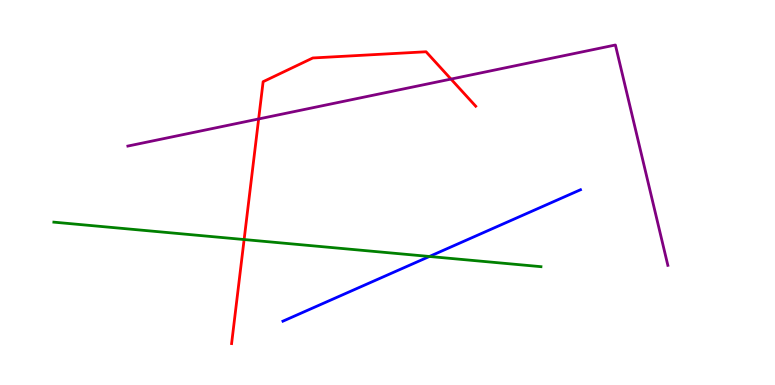[{'lines': ['blue', 'red'], 'intersections': []}, {'lines': ['green', 'red'], 'intersections': [{'x': 3.15, 'y': 3.78}]}, {'lines': ['purple', 'red'], 'intersections': [{'x': 3.34, 'y': 6.91}, {'x': 5.82, 'y': 7.95}]}, {'lines': ['blue', 'green'], 'intersections': [{'x': 5.54, 'y': 3.34}]}, {'lines': ['blue', 'purple'], 'intersections': []}, {'lines': ['green', 'purple'], 'intersections': []}]